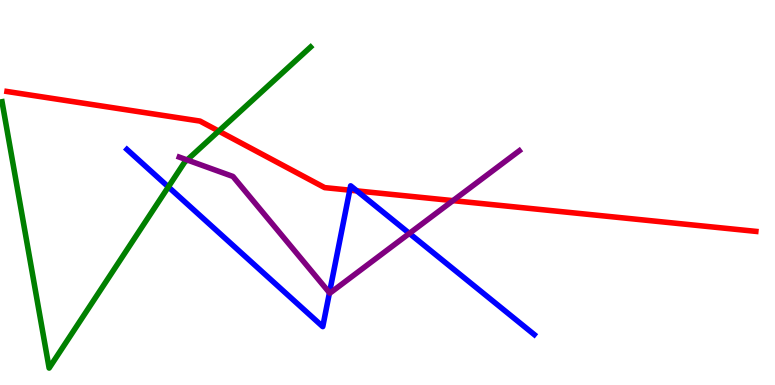[{'lines': ['blue', 'red'], 'intersections': [{'x': 4.51, 'y': 5.06}, {'x': 4.61, 'y': 5.04}]}, {'lines': ['green', 'red'], 'intersections': [{'x': 2.82, 'y': 6.6}]}, {'lines': ['purple', 'red'], 'intersections': [{'x': 5.84, 'y': 4.79}]}, {'lines': ['blue', 'green'], 'intersections': [{'x': 2.17, 'y': 5.15}]}, {'lines': ['blue', 'purple'], 'intersections': [{'x': 4.25, 'y': 2.4}, {'x': 5.28, 'y': 3.94}]}, {'lines': ['green', 'purple'], 'intersections': [{'x': 2.41, 'y': 5.85}]}]